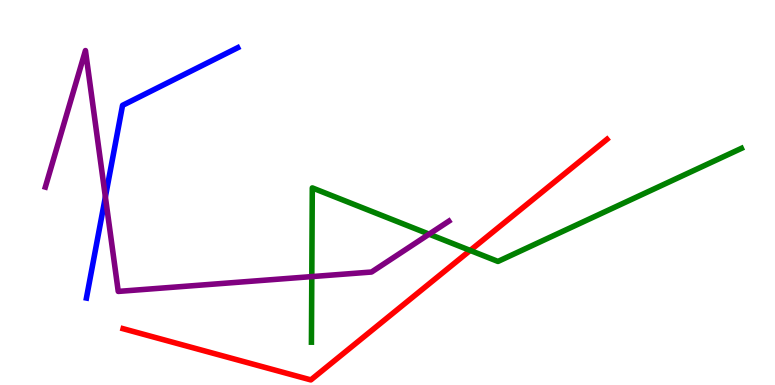[{'lines': ['blue', 'red'], 'intersections': []}, {'lines': ['green', 'red'], 'intersections': [{'x': 6.07, 'y': 3.5}]}, {'lines': ['purple', 'red'], 'intersections': []}, {'lines': ['blue', 'green'], 'intersections': []}, {'lines': ['blue', 'purple'], 'intersections': [{'x': 1.36, 'y': 4.88}]}, {'lines': ['green', 'purple'], 'intersections': [{'x': 4.02, 'y': 2.82}, {'x': 5.54, 'y': 3.92}]}]